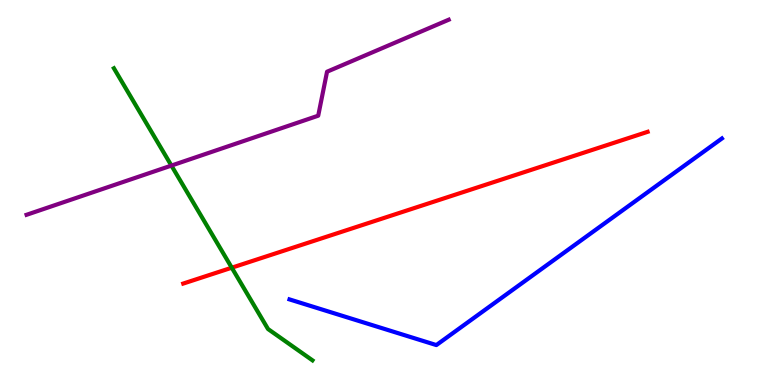[{'lines': ['blue', 'red'], 'intersections': []}, {'lines': ['green', 'red'], 'intersections': [{'x': 2.99, 'y': 3.05}]}, {'lines': ['purple', 'red'], 'intersections': []}, {'lines': ['blue', 'green'], 'intersections': []}, {'lines': ['blue', 'purple'], 'intersections': []}, {'lines': ['green', 'purple'], 'intersections': [{'x': 2.21, 'y': 5.7}]}]